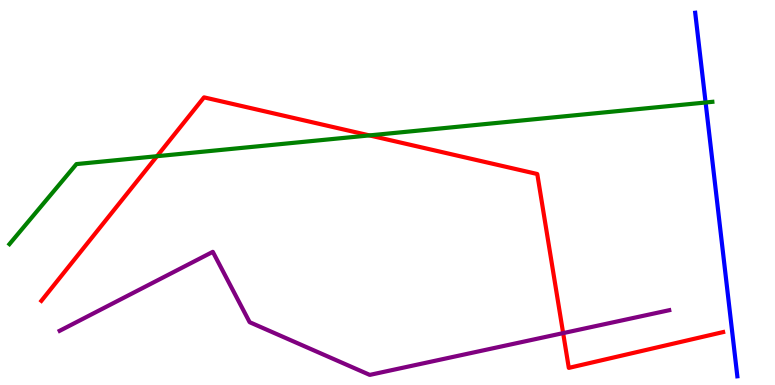[{'lines': ['blue', 'red'], 'intersections': []}, {'lines': ['green', 'red'], 'intersections': [{'x': 2.03, 'y': 5.94}, {'x': 4.77, 'y': 6.48}]}, {'lines': ['purple', 'red'], 'intersections': [{'x': 7.27, 'y': 1.35}]}, {'lines': ['blue', 'green'], 'intersections': [{'x': 9.1, 'y': 7.34}]}, {'lines': ['blue', 'purple'], 'intersections': []}, {'lines': ['green', 'purple'], 'intersections': []}]